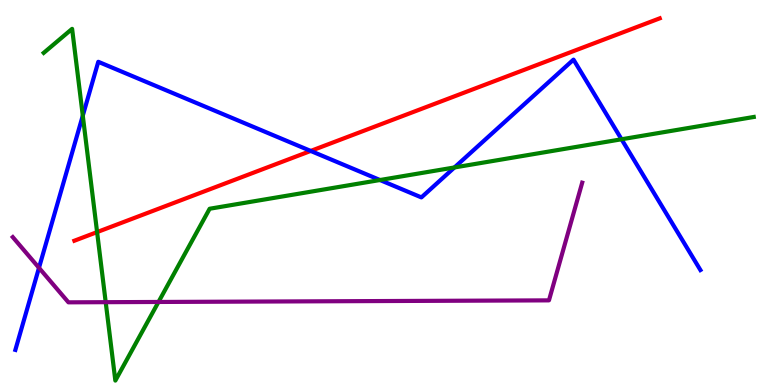[{'lines': ['blue', 'red'], 'intersections': [{'x': 4.01, 'y': 6.08}]}, {'lines': ['green', 'red'], 'intersections': [{'x': 1.25, 'y': 3.97}]}, {'lines': ['purple', 'red'], 'intersections': []}, {'lines': ['blue', 'green'], 'intersections': [{'x': 1.07, 'y': 7.0}, {'x': 4.9, 'y': 5.32}, {'x': 5.86, 'y': 5.65}, {'x': 8.02, 'y': 6.38}]}, {'lines': ['blue', 'purple'], 'intersections': [{'x': 0.503, 'y': 3.04}]}, {'lines': ['green', 'purple'], 'intersections': [{'x': 1.36, 'y': 2.15}, {'x': 2.05, 'y': 2.16}]}]